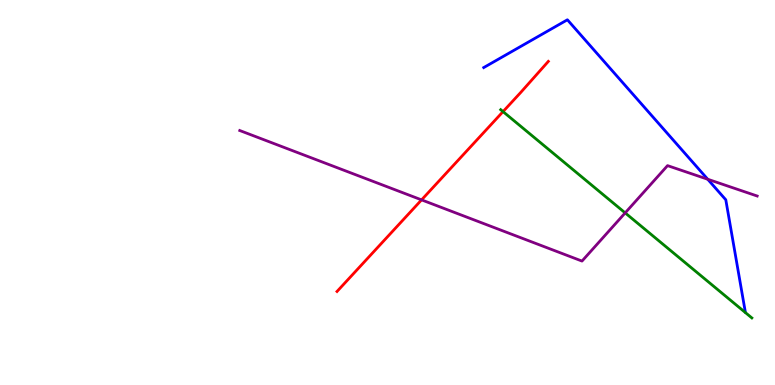[{'lines': ['blue', 'red'], 'intersections': []}, {'lines': ['green', 'red'], 'intersections': [{'x': 6.49, 'y': 7.1}]}, {'lines': ['purple', 'red'], 'intersections': [{'x': 5.44, 'y': 4.81}]}, {'lines': ['blue', 'green'], 'intersections': []}, {'lines': ['blue', 'purple'], 'intersections': [{'x': 9.13, 'y': 5.34}]}, {'lines': ['green', 'purple'], 'intersections': [{'x': 8.07, 'y': 4.47}]}]